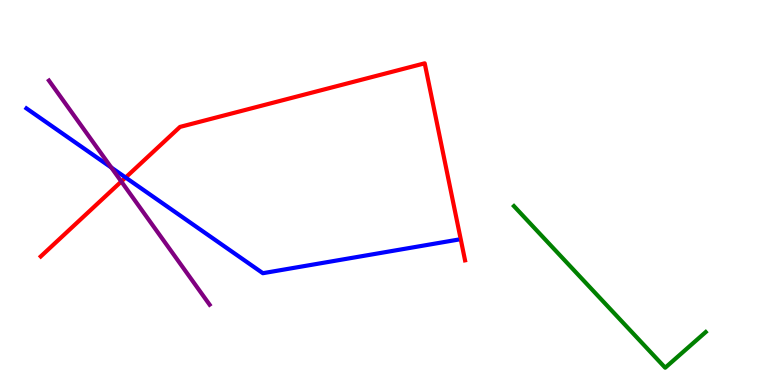[{'lines': ['blue', 'red'], 'intersections': [{'x': 1.62, 'y': 5.39}]}, {'lines': ['green', 'red'], 'intersections': []}, {'lines': ['purple', 'red'], 'intersections': [{'x': 1.57, 'y': 5.29}]}, {'lines': ['blue', 'green'], 'intersections': []}, {'lines': ['blue', 'purple'], 'intersections': [{'x': 1.44, 'y': 5.65}]}, {'lines': ['green', 'purple'], 'intersections': []}]